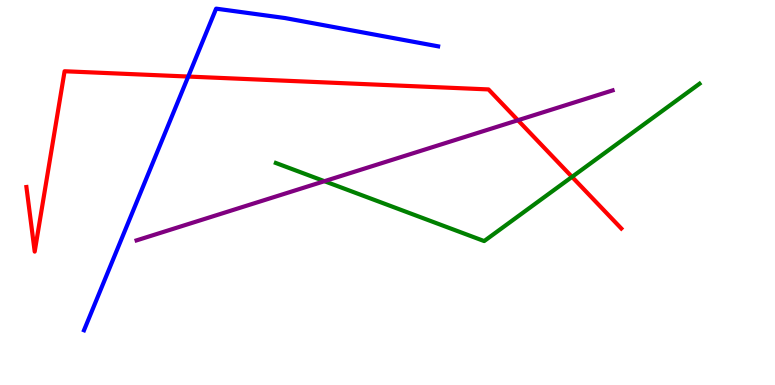[{'lines': ['blue', 'red'], 'intersections': [{'x': 2.43, 'y': 8.01}]}, {'lines': ['green', 'red'], 'intersections': [{'x': 7.38, 'y': 5.41}]}, {'lines': ['purple', 'red'], 'intersections': [{'x': 6.68, 'y': 6.88}]}, {'lines': ['blue', 'green'], 'intersections': []}, {'lines': ['blue', 'purple'], 'intersections': []}, {'lines': ['green', 'purple'], 'intersections': [{'x': 4.19, 'y': 5.29}]}]